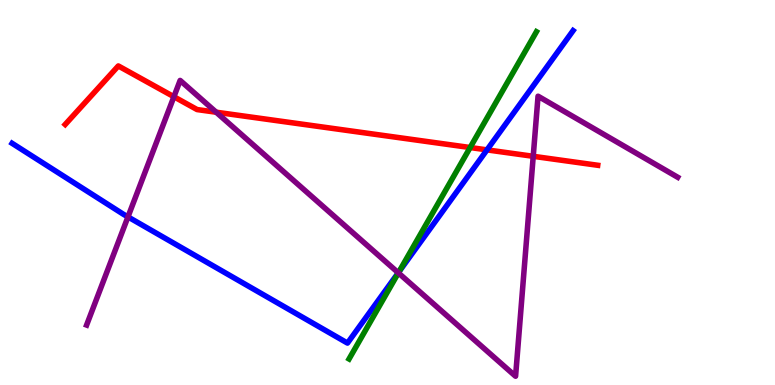[{'lines': ['blue', 'red'], 'intersections': [{'x': 6.28, 'y': 6.11}]}, {'lines': ['green', 'red'], 'intersections': [{'x': 6.07, 'y': 6.17}]}, {'lines': ['purple', 'red'], 'intersections': [{'x': 2.24, 'y': 7.49}, {'x': 2.79, 'y': 7.09}, {'x': 6.88, 'y': 5.94}]}, {'lines': ['blue', 'green'], 'intersections': [{'x': 5.15, 'y': 2.94}]}, {'lines': ['blue', 'purple'], 'intersections': [{'x': 1.65, 'y': 4.37}, {'x': 5.14, 'y': 2.91}]}, {'lines': ['green', 'purple'], 'intersections': [{'x': 5.14, 'y': 2.91}]}]